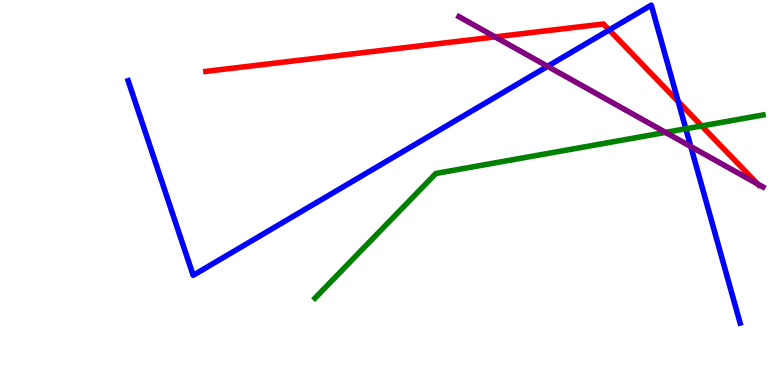[{'lines': ['blue', 'red'], 'intersections': [{'x': 7.86, 'y': 9.22}, {'x': 8.75, 'y': 7.36}]}, {'lines': ['green', 'red'], 'intersections': [{'x': 9.05, 'y': 6.73}]}, {'lines': ['purple', 'red'], 'intersections': [{'x': 6.39, 'y': 9.04}, {'x': 9.78, 'y': 5.22}]}, {'lines': ['blue', 'green'], 'intersections': [{'x': 8.85, 'y': 6.66}]}, {'lines': ['blue', 'purple'], 'intersections': [{'x': 7.07, 'y': 8.28}, {'x': 8.91, 'y': 6.19}]}, {'lines': ['green', 'purple'], 'intersections': [{'x': 8.59, 'y': 6.56}]}]